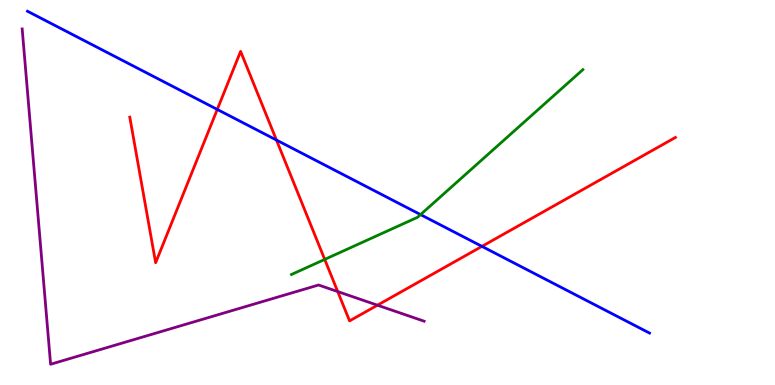[{'lines': ['blue', 'red'], 'intersections': [{'x': 2.8, 'y': 7.16}, {'x': 3.57, 'y': 6.36}, {'x': 6.22, 'y': 3.6}]}, {'lines': ['green', 'red'], 'intersections': [{'x': 4.19, 'y': 3.26}]}, {'lines': ['purple', 'red'], 'intersections': [{'x': 4.36, 'y': 2.43}, {'x': 4.87, 'y': 2.07}]}, {'lines': ['blue', 'green'], 'intersections': [{'x': 5.43, 'y': 4.43}]}, {'lines': ['blue', 'purple'], 'intersections': []}, {'lines': ['green', 'purple'], 'intersections': []}]